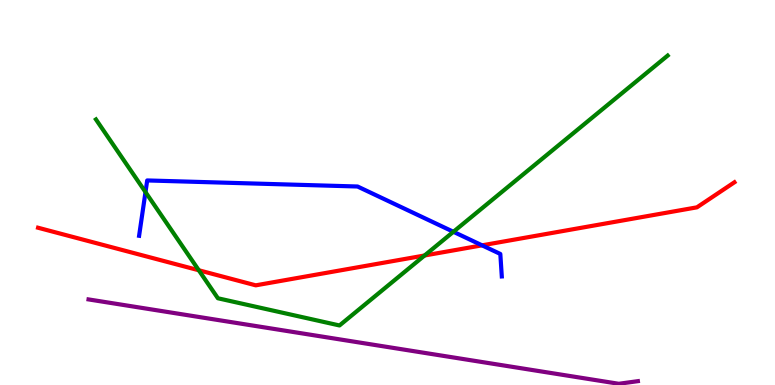[{'lines': ['blue', 'red'], 'intersections': [{'x': 6.22, 'y': 3.63}]}, {'lines': ['green', 'red'], 'intersections': [{'x': 2.57, 'y': 2.98}, {'x': 5.48, 'y': 3.36}]}, {'lines': ['purple', 'red'], 'intersections': []}, {'lines': ['blue', 'green'], 'intersections': [{'x': 1.88, 'y': 5.01}, {'x': 5.85, 'y': 3.98}]}, {'lines': ['blue', 'purple'], 'intersections': []}, {'lines': ['green', 'purple'], 'intersections': []}]